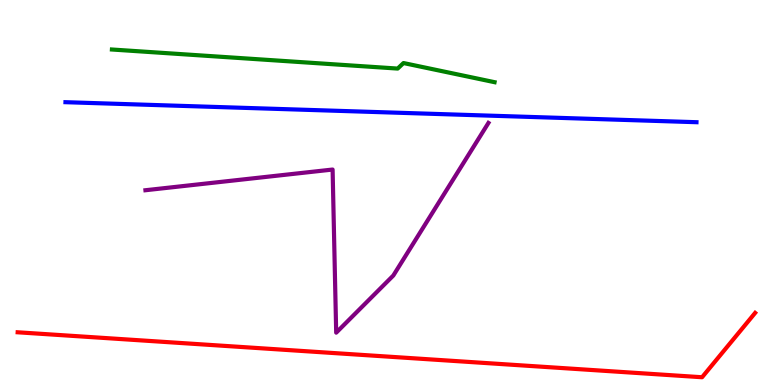[{'lines': ['blue', 'red'], 'intersections': []}, {'lines': ['green', 'red'], 'intersections': []}, {'lines': ['purple', 'red'], 'intersections': []}, {'lines': ['blue', 'green'], 'intersections': []}, {'lines': ['blue', 'purple'], 'intersections': []}, {'lines': ['green', 'purple'], 'intersections': []}]